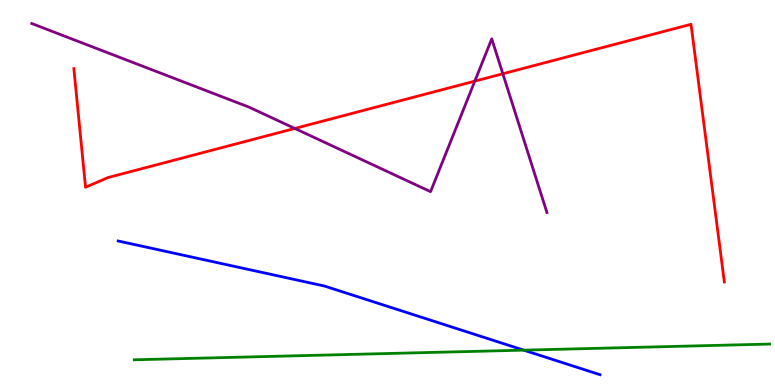[{'lines': ['blue', 'red'], 'intersections': []}, {'lines': ['green', 'red'], 'intersections': []}, {'lines': ['purple', 'red'], 'intersections': [{'x': 3.8, 'y': 6.66}, {'x': 6.13, 'y': 7.89}, {'x': 6.49, 'y': 8.08}]}, {'lines': ['blue', 'green'], 'intersections': [{'x': 6.76, 'y': 0.905}]}, {'lines': ['blue', 'purple'], 'intersections': []}, {'lines': ['green', 'purple'], 'intersections': []}]